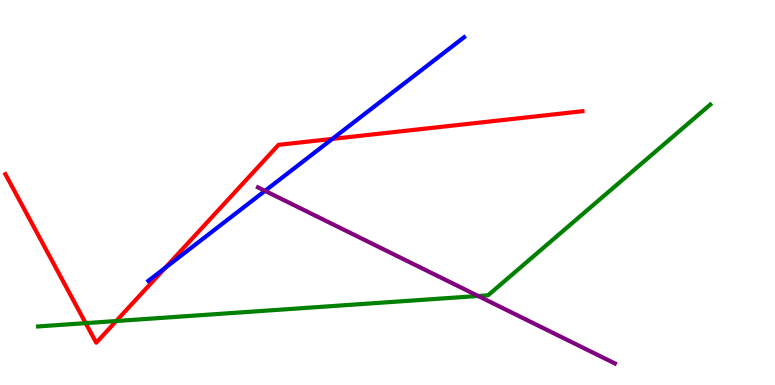[{'lines': ['blue', 'red'], 'intersections': [{'x': 2.13, 'y': 3.04}, {'x': 4.29, 'y': 6.39}]}, {'lines': ['green', 'red'], 'intersections': [{'x': 1.11, 'y': 1.61}, {'x': 1.5, 'y': 1.66}]}, {'lines': ['purple', 'red'], 'intersections': []}, {'lines': ['blue', 'green'], 'intersections': []}, {'lines': ['blue', 'purple'], 'intersections': [{'x': 3.42, 'y': 5.04}]}, {'lines': ['green', 'purple'], 'intersections': [{'x': 6.17, 'y': 2.31}]}]